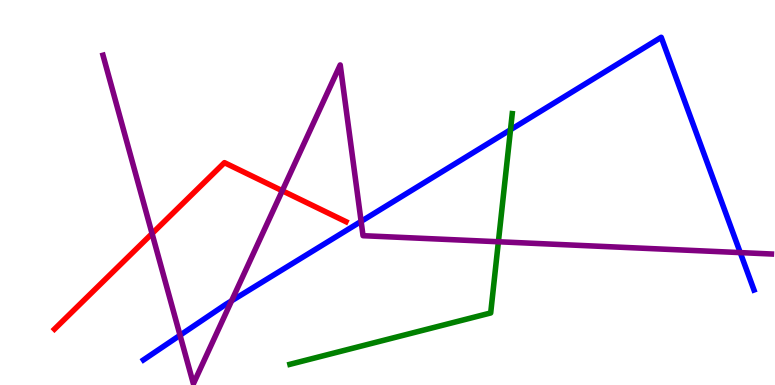[{'lines': ['blue', 'red'], 'intersections': []}, {'lines': ['green', 'red'], 'intersections': []}, {'lines': ['purple', 'red'], 'intersections': [{'x': 1.96, 'y': 3.93}, {'x': 3.64, 'y': 5.05}]}, {'lines': ['blue', 'green'], 'intersections': [{'x': 6.59, 'y': 6.63}]}, {'lines': ['blue', 'purple'], 'intersections': [{'x': 2.32, 'y': 1.29}, {'x': 2.99, 'y': 2.19}, {'x': 4.66, 'y': 4.25}, {'x': 9.55, 'y': 3.44}]}, {'lines': ['green', 'purple'], 'intersections': [{'x': 6.43, 'y': 3.72}]}]